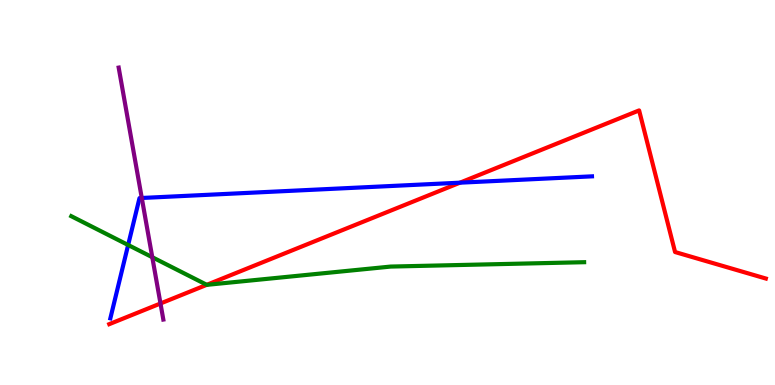[{'lines': ['blue', 'red'], 'intersections': [{'x': 5.93, 'y': 5.25}]}, {'lines': ['green', 'red'], 'intersections': [{'x': 2.67, 'y': 2.6}]}, {'lines': ['purple', 'red'], 'intersections': [{'x': 2.07, 'y': 2.12}]}, {'lines': ['blue', 'green'], 'intersections': [{'x': 1.65, 'y': 3.64}]}, {'lines': ['blue', 'purple'], 'intersections': [{'x': 1.83, 'y': 4.86}]}, {'lines': ['green', 'purple'], 'intersections': [{'x': 1.96, 'y': 3.32}]}]